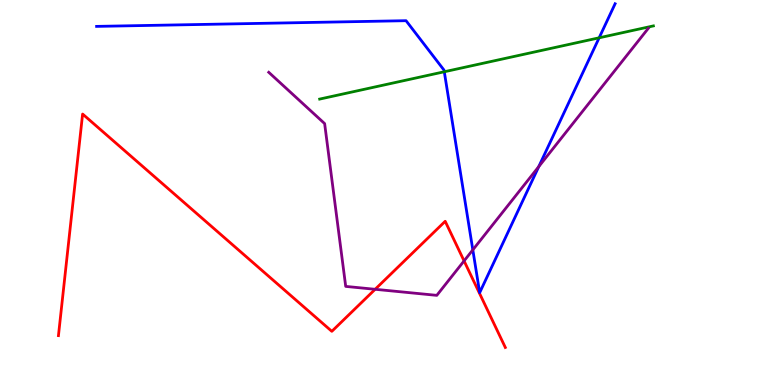[{'lines': ['blue', 'red'], 'intersections': []}, {'lines': ['green', 'red'], 'intersections': []}, {'lines': ['purple', 'red'], 'intersections': [{'x': 4.84, 'y': 2.49}, {'x': 5.99, 'y': 3.22}]}, {'lines': ['blue', 'green'], 'intersections': [{'x': 5.73, 'y': 8.14}, {'x': 7.73, 'y': 9.02}]}, {'lines': ['blue', 'purple'], 'intersections': [{'x': 6.1, 'y': 3.51}, {'x': 6.95, 'y': 5.67}]}, {'lines': ['green', 'purple'], 'intersections': []}]